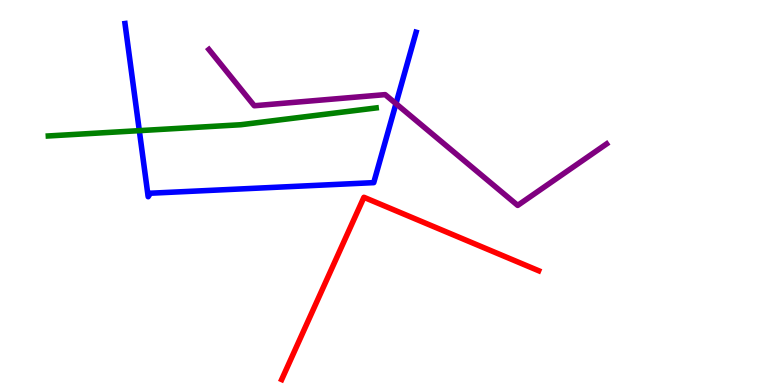[{'lines': ['blue', 'red'], 'intersections': []}, {'lines': ['green', 'red'], 'intersections': []}, {'lines': ['purple', 'red'], 'intersections': []}, {'lines': ['blue', 'green'], 'intersections': [{'x': 1.8, 'y': 6.61}]}, {'lines': ['blue', 'purple'], 'intersections': [{'x': 5.11, 'y': 7.31}]}, {'lines': ['green', 'purple'], 'intersections': []}]